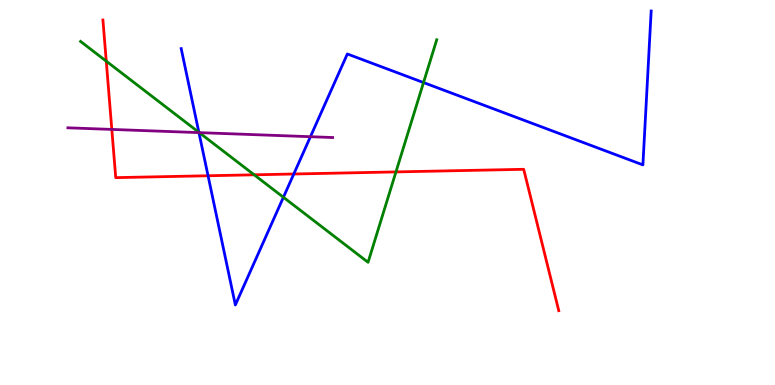[{'lines': ['blue', 'red'], 'intersections': [{'x': 2.68, 'y': 5.44}, {'x': 3.79, 'y': 5.48}]}, {'lines': ['green', 'red'], 'intersections': [{'x': 1.37, 'y': 8.41}, {'x': 3.28, 'y': 5.46}, {'x': 5.11, 'y': 5.53}]}, {'lines': ['purple', 'red'], 'intersections': [{'x': 1.44, 'y': 6.64}]}, {'lines': ['blue', 'green'], 'intersections': [{'x': 2.57, 'y': 6.56}, {'x': 3.66, 'y': 4.88}, {'x': 5.46, 'y': 7.86}]}, {'lines': ['blue', 'purple'], 'intersections': [{'x': 2.57, 'y': 6.56}, {'x': 4.01, 'y': 6.45}]}, {'lines': ['green', 'purple'], 'intersections': [{'x': 2.57, 'y': 6.56}]}]